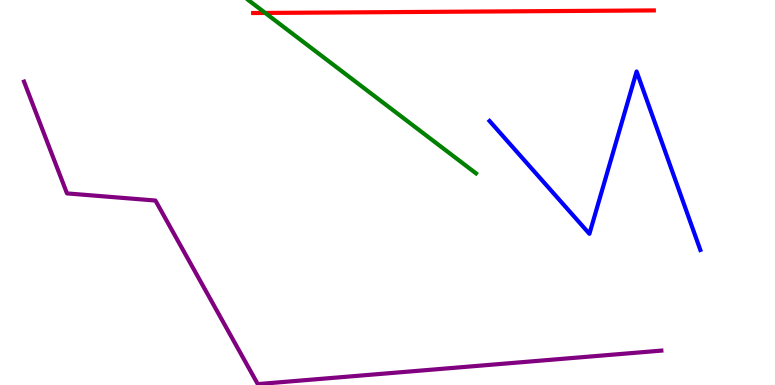[{'lines': ['blue', 'red'], 'intersections': []}, {'lines': ['green', 'red'], 'intersections': [{'x': 3.42, 'y': 9.66}]}, {'lines': ['purple', 'red'], 'intersections': []}, {'lines': ['blue', 'green'], 'intersections': []}, {'lines': ['blue', 'purple'], 'intersections': []}, {'lines': ['green', 'purple'], 'intersections': []}]